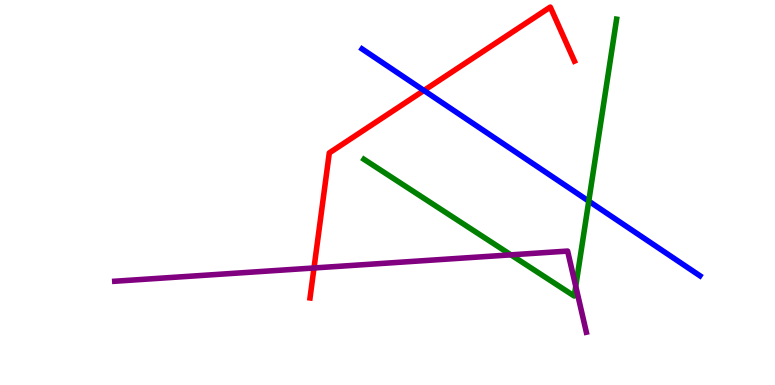[{'lines': ['blue', 'red'], 'intersections': [{'x': 5.47, 'y': 7.65}]}, {'lines': ['green', 'red'], 'intersections': []}, {'lines': ['purple', 'red'], 'intersections': [{'x': 4.05, 'y': 3.04}]}, {'lines': ['blue', 'green'], 'intersections': [{'x': 7.6, 'y': 4.78}]}, {'lines': ['blue', 'purple'], 'intersections': []}, {'lines': ['green', 'purple'], 'intersections': [{'x': 6.59, 'y': 3.38}, {'x': 7.43, 'y': 2.56}]}]